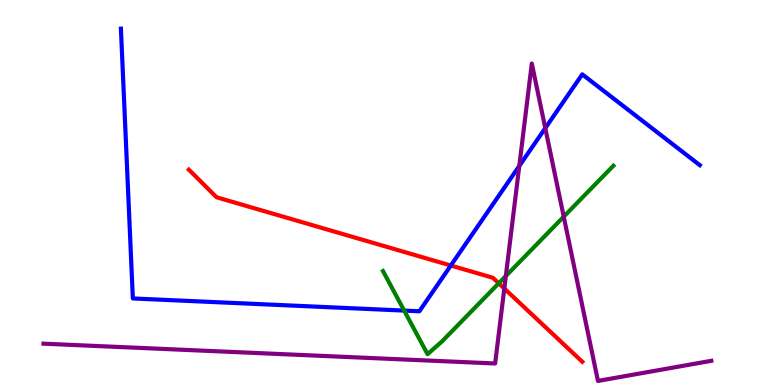[{'lines': ['blue', 'red'], 'intersections': [{'x': 5.82, 'y': 3.1}]}, {'lines': ['green', 'red'], 'intersections': [{'x': 6.44, 'y': 2.64}]}, {'lines': ['purple', 'red'], 'intersections': [{'x': 6.51, 'y': 2.51}]}, {'lines': ['blue', 'green'], 'intersections': [{'x': 5.22, 'y': 1.93}]}, {'lines': ['blue', 'purple'], 'intersections': [{'x': 6.7, 'y': 5.69}, {'x': 7.04, 'y': 6.67}]}, {'lines': ['green', 'purple'], 'intersections': [{'x': 6.53, 'y': 2.83}, {'x': 7.27, 'y': 4.37}]}]